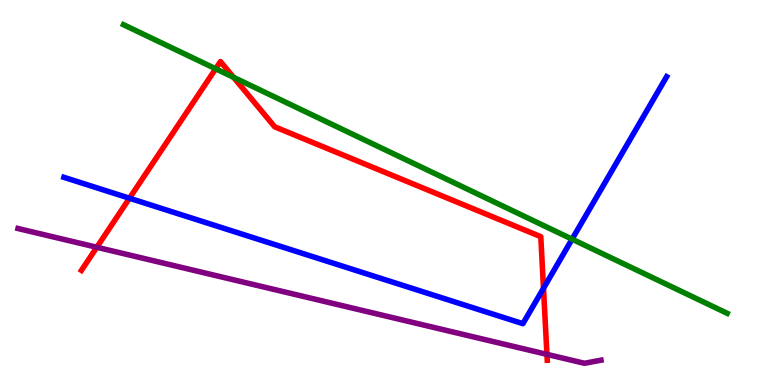[{'lines': ['blue', 'red'], 'intersections': [{'x': 1.67, 'y': 4.85}, {'x': 7.01, 'y': 2.51}]}, {'lines': ['green', 'red'], 'intersections': [{'x': 2.78, 'y': 8.21}, {'x': 3.01, 'y': 7.99}]}, {'lines': ['purple', 'red'], 'intersections': [{'x': 1.25, 'y': 3.58}, {'x': 7.06, 'y': 0.796}]}, {'lines': ['blue', 'green'], 'intersections': [{'x': 7.38, 'y': 3.79}]}, {'lines': ['blue', 'purple'], 'intersections': []}, {'lines': ['green', 'purple'], 'intersections': []}]